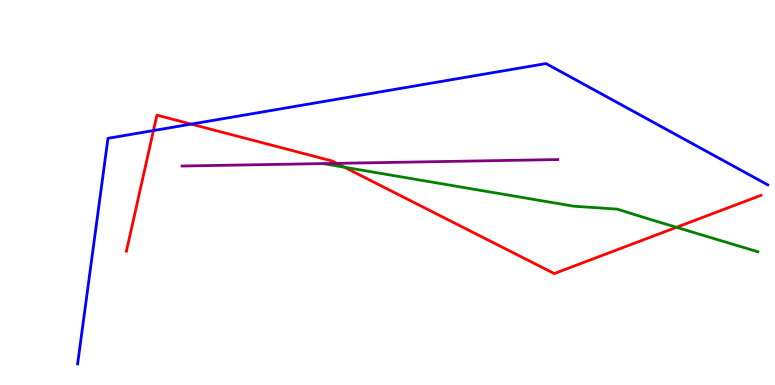[{'lines': ['blue', 'red'], 'intersections': [{'x': 1.98, 'y': 6.61}, {'x': 2.47, 'y': 6.78}]}, {'lines': ['green', 'red'], 'intersections': [{'x': 4.44, 'y': 5.66}, {'x': 8.73, 'y': 4.1}]}, {'lines': ['purple', 'red'], 'intersections': [{'x': 4.35, 'y': 5.76}]}, {'lines': ['blue', 'green'], 'intersections': []}, {'lines': ['blue', 'purple'], 'intersections': []}, {'lines': ['green', 'purple'], 'intersections': []}]